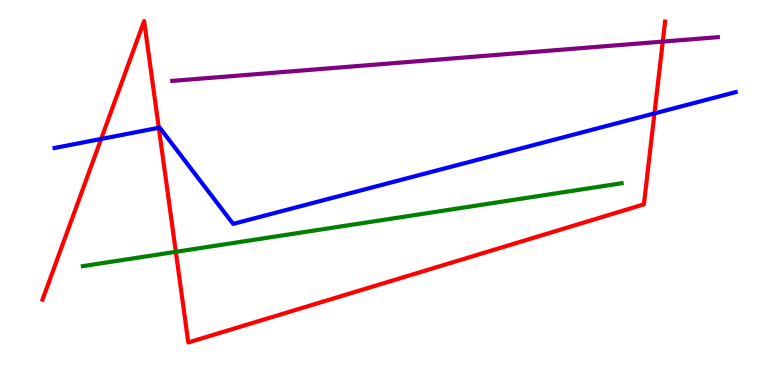[{'lines': ['blue', 'red'], 'intersections': [{'x': 1.3, 'y': 6.39}, {'x': 2.05, 'y': 6.68}, {'x': 8.44, 'y': 7.05}]}, {'lines': ['green', 'red'], 'intersections': [{'x': 2.27, 'y': 3.46}]}, {'lines': ['purple', 'red'], 'intersections': [{'x': 8.55, 'y': 8.92}]}, {'lines': ['blue', 'green'], 'intersections': []}, {'lines': ['blue', 'purple'], 'intersections': []}, {'lines': ['green', 'purple'], 'intersections': []}]